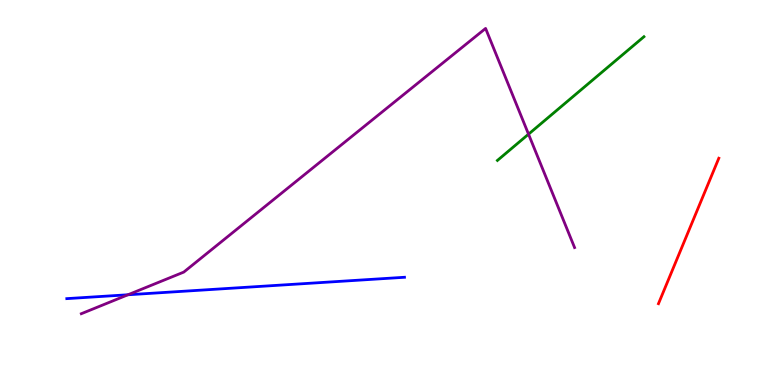[{'lines': ['blue', 'red'], 'intersections': []}, {'lines': ['green', 'red'], 'intersections': []}, {'lines': ['purple', 'red'], 'intersections': []}, {'lines': ['blue', 'green'], 'intersections': []}, {'lines': ['blue', 'purple'], 'intersections': [{'x': 1.65, 'y': 2.34}]}, {'lines': ['green', 'purple'], 'intersections': [{'x': 6.82, 'y': 6.52}]}]